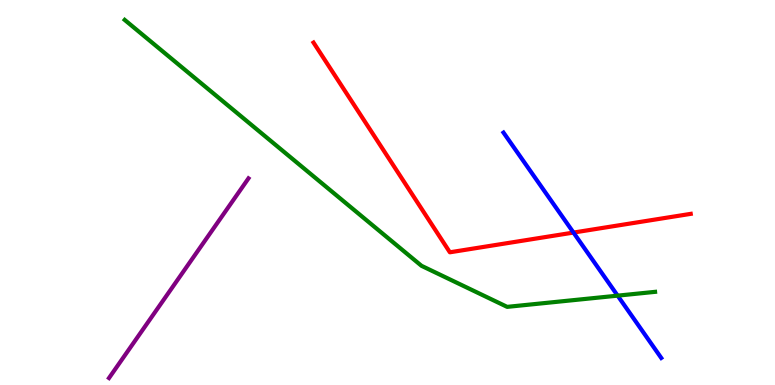[{'lines': ['blue', 'red'], 'intersections': [{'x': 7.4, 'y': 3.96}]}, {'lines': ['green', 'red'], 'intersections': []}, {'lines': ['purple', 'red'], 'intersections': []}, {'lines': ['blue', 'green'], 'intersections': [{'x': 7.97, 'y': 2.32}]}, {'lines': ['blue', 'purple'], 'intersections': []}, {'lines': ['green', 'purple'], 'intersections': []}]